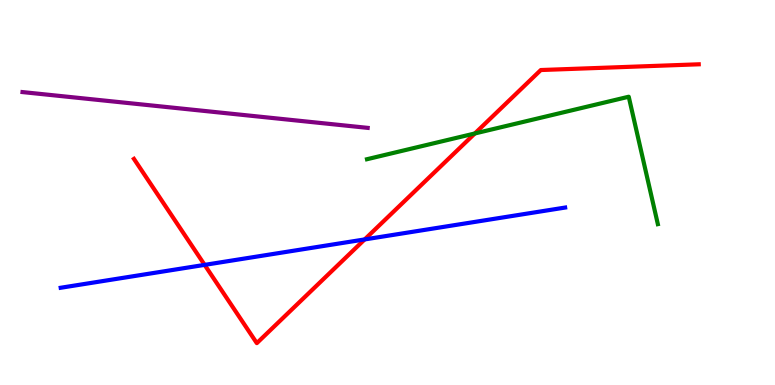[{'lines': ['blue', 'red'], 'intersections': [{'x': 2.64, 'y': 3.12}, {'x': 4.71, 'y': 3.78}]}, {'lines': ['green', 'red'], 'intersections': [{'x': 6.13, 'y': 6.53}]}, {'lines': ['purple', 'red'], 'intersections': []}, {'lines': ['blue', 'green'], 'intersections': []}, {'lines': ['blue', 'purple'], 'intersections': []}, {'lines': ['green', 'purple'], 'intersections': []}]